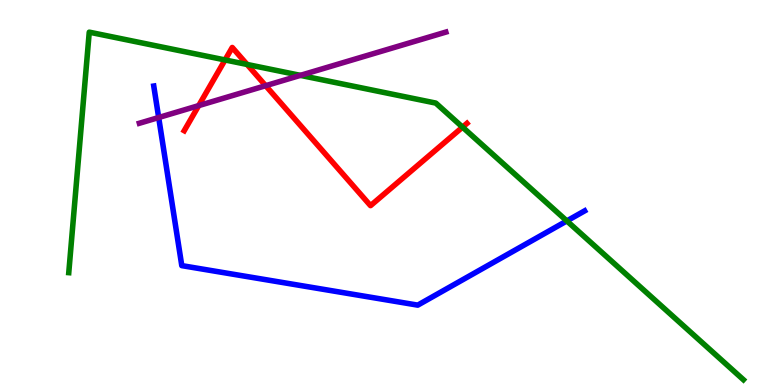[{'lines': ['blue', 'red'], 'intersections': []}, {'lines': ['green', 'red'], 'intersections': [{'x': 2.9, 'y': 8.44}, {'x': 3.19, 'y': 8.33}, {'x': 5.97, 'y': 6.7}]}, {'lines': ['purple', 'red'], 'intersections': [{'x': 2.56, 'y': 7.26}, {'x': 3.43, 'y': 7.77}]}, {'lines': ['blue', 'green'], 'intersections': [{'x': 7.31, 'y': 4.26}]}, {'lines': ['blue', 'purple'], 'intersections': [{'x': 2.05, 'y': 6.95}]}, {'lines': ['green', 'purple'], 'intersections': [{'x': 3.88, 'y': 8.04}]}]